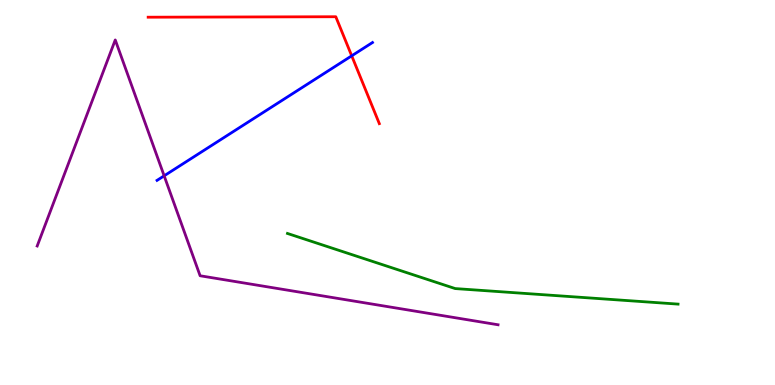[{'lines': ['blue', 'red'], 'intersections': [{'x': 4.54, 'y': 8.55}]}, {'lines': ['green', 'red'], 'intersections': []}, {'lines': ['purple', 'red'], 'intersections': []}, {'lines': ['blue', 'green'], 'intersections': []}, {'lines': ['blue', 'purple'], 'intersections': [{'x': 2.12, 'y': 5.43}]}, {'lines': ['green', 'purple'], 'intersections': []}]